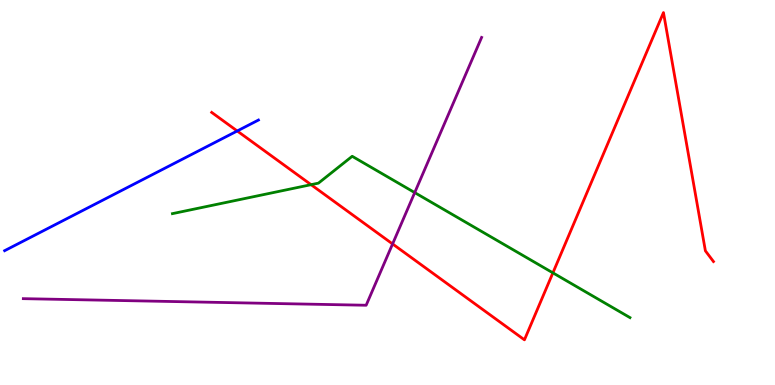[{'lines': ['blue', 'red'], 'intersections': [{'x': 3.06, 'y': 6.6}]}, {'lines': ['green', 'red'], 'intersections': [{'x': 4.01, 'y': 5.2}, {'x': 7.13, 'y': 2.91}]}, {'lines': ['purple', 'red'], 'intersections': [{'x': 5.07, 'y': 3.66}]}, {'lines': ['blue', 'green'], 'intersections': []}, {'lines': ['blue', 'purple'], 'intersections': []}, {'lines': ['green', 'purple'], 'intersections': [{'x': 5.35, 'y': 5.0}]}]